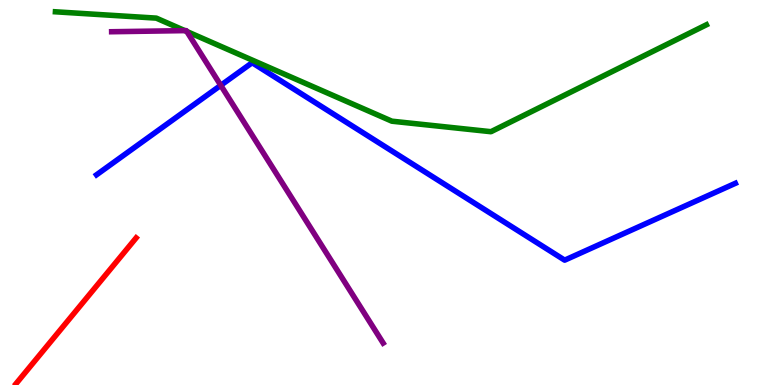[{'lines': ['blue', 'red'], 'intersections': []}, {'lines': ['green', 'red'], 'intersections': []}, {'lines': ['purple', 'red'], 'intersections': []}, {'lines': ['blue', 'green'], 'intersections': []}, {'lines': ['blue', 'purple'], 'intersections': [{'x': 2.85, 'y': 7.78}]}, {'lines': ['green', 'purple'], 'intersections': [{'x': 2.38, 'y': 9.2}, {'x': 2.41, 'y': 9.18}]}]